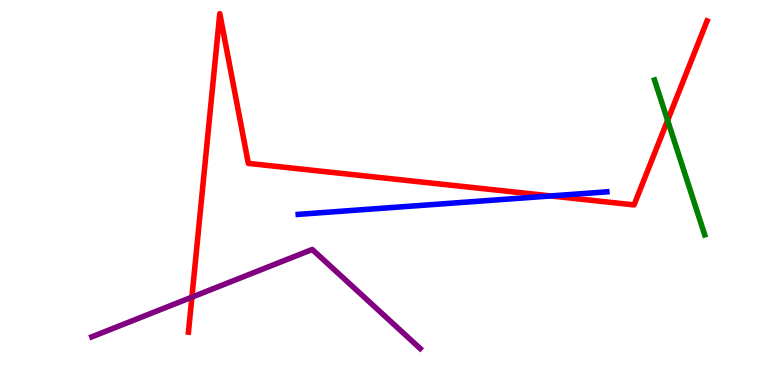[{'lines': ['blue', 'red'], 'intersections': [{'x': 7.11, 'y': 4.91}]}, {'lines': ['green', 'red'], 'intersections': [{'x': 8.61, 'y': 6.87}]}, {'lines': ['purple', 'red'], 'intersections': [{'x': 2.48, 'y': 2.28}]}, {'lines': ['blue', 'green'], 'intersections': []}, {'lines': ['blue', 'purple'], 'intersections': []}, {'lines': ['green', 'purple'], 'intersections': []}]